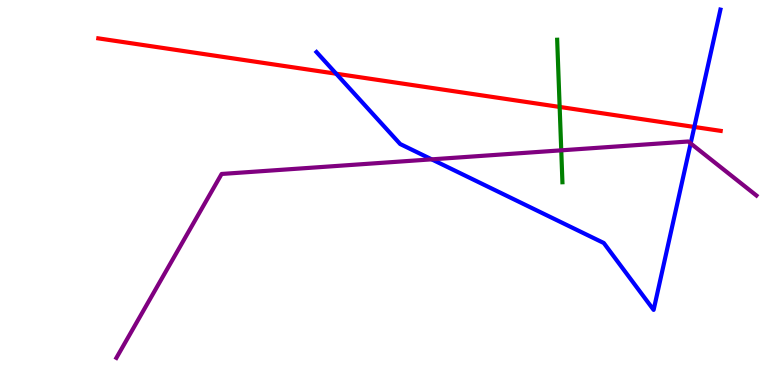[{'lines': ['blue', 'red'], 'intersections': [{'x': 4.34, 'y': 8.09}, {'x': 8.96, 'y': 6.7}]}, {'lines': ['green', 'red'], 'intersections': [{'x': 7.22, 'y': 7.22}]}, {'lines': ['purple', 'red'], 'intersections': []}, {'lines': ['blue', 'green'], 'intersections': []}, {'lines': ['blue', 'purple'], 'intersections': [{'x': 5.57, 'y': 5.86}, {'x': 8.91, 'y': 6.28}]}, {'lines': ['green', 'purple'], 'intersections': [{'x': 7.24, 'y': 6.1}]}]